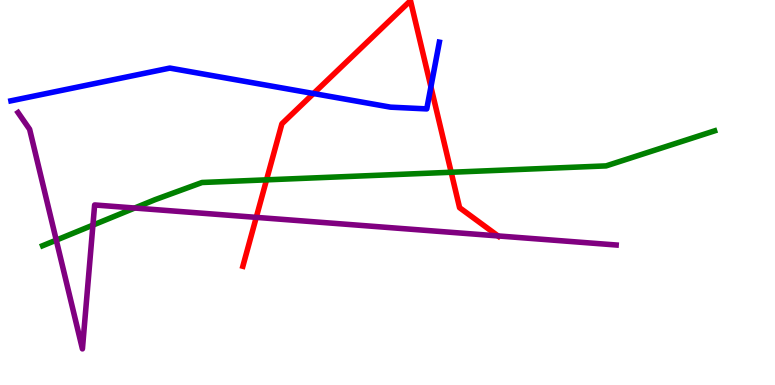[{'lines': ['blue', 'red'], 'intersections': [{'x': 4.05, 'y': 7.57}, {'x': 5.56, 'y': 7.74}]}, {'lines': ['green', 'red'], 'intersections': [{'x': 3.44, 'y': 5.33}, {'x': 5.82, 'y': 5.53}]}, {'lines': ['purple', 'red'], 'intersections': [{'x': 3.31, 'y': 4.35}, {'x': 6.43, 'y': 3.87}]}, {'lines': ['blue', 'green'], 'intersections': []}, {'lines': ['blue', 'purple'], 'intersections': []}, {'lines': ['green', 'purple'], 'intersections': [{'x': 0.726, 'y': 3.76}, {'x': 1.2, 'y': 4.15}, {'x': 1.74, 'y': 4.6}]}]